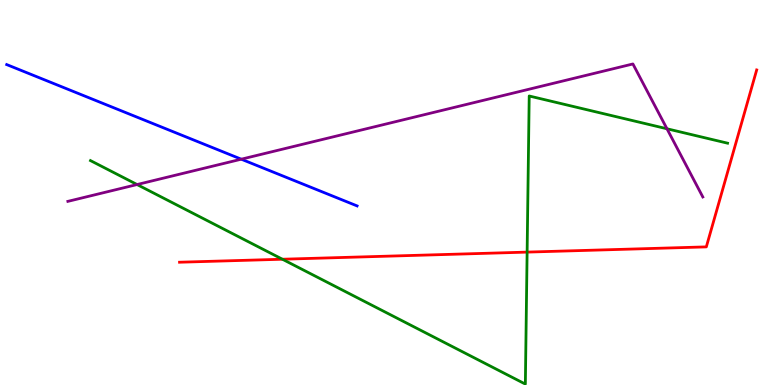[{'lines': ['blue', 'red'], 'intersections': []}, {'lines': ['green', 'red'], 'intersections': [{'x': 3.64, 'y': 3.27}, {'x': 6.8, 'y': 3.45}]}, {'lines': ['purple', 'red'], 'intersections': []}, {'lines': ['blue', 'green'], 'intersections': []}, {'lines': ['blue', 'purple'], 'intersections': [{'x': 3.11, 'y': 5.86}]}, {'lines': ['green', 'purple'], 'intersections': [{'x': 1.77, 'y': 5.21}, {'x': 8.61, 'y': 6.66}]}]